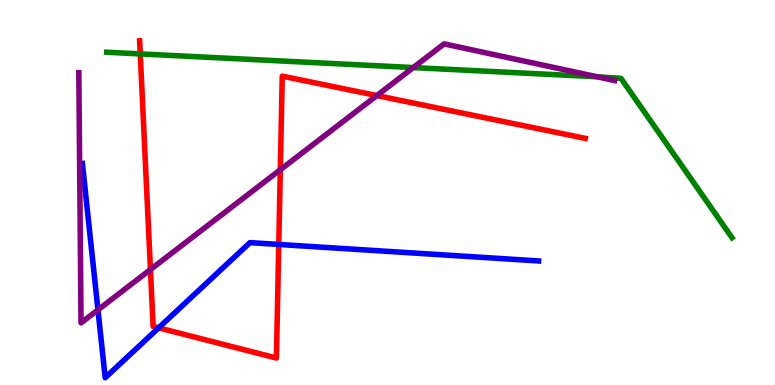[{'lines': ['blue', 'red'], 'intersections': [{'x': 2.05, 'y': 1.48}, {'x': 3.6, 'y': 3.65}]}, {'lines': ['green', 'red'], 'intersections': [{'x': 1.81, 'y': 8.6}]}, {'lines': ['purple', 'red'], 'intersections': [{'x': 1.94, 'y': 3.0}, {'x': 3.62, 'y': 5.59}, {'x': 4.86, 'y': 7.52}]}, {'lines': ['blue', 'green'], 'intersections': []}, {'lines': ['blue', 'purple'], 'intersections': [{'x': 1.26, 'y': 1.95}]}, {'lines': ['green', 'purple'], 'intersections': [{'x': 5.33, 'y': 8.24}, {'x': 7.7, 'y': 8.01}]}]